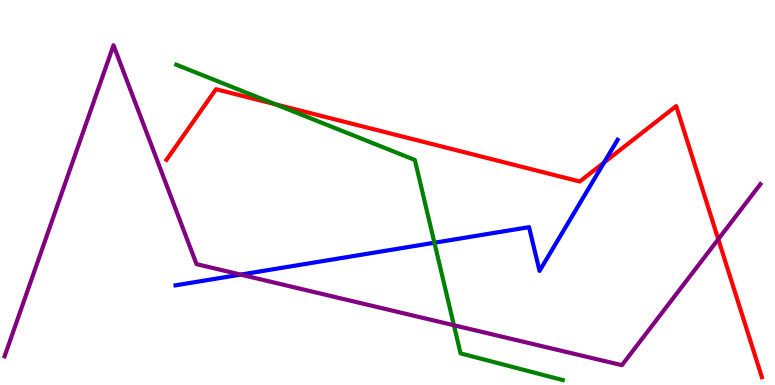[{'lines': ['blue', 'red'], 'intersections': [{'x': 7.79, 'y': 5.78}]}, {'lines': ['green', 'red'], 'intersections': [{'x': 3.55, 'y': 7.29}]}, {'lines': ['purple', 'red'], 'intersections': [{'x': 9.27, 'y': 3.79}]}, {'lines': ['blue', 'green'], 'intersections': [{'x': 5.61, 'y': 3.7}]}, {'lines': ['blue', 'purple'], 'intersections': [{'x': 3.11, 'y': 2.87}]}, {'lines': ['green', 'purple'], 'intersections': [{'x': 5.86, 'y': 1.55}]}]